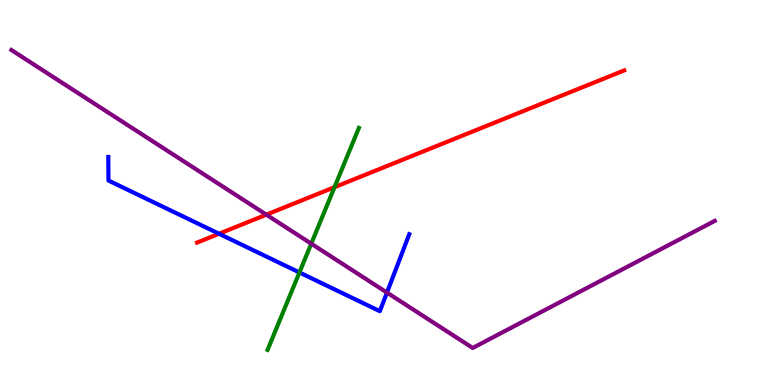[{'lines': ['blue', 'red'], 'intersections': [{'x': 2.83, 'y': 3.93}]}, {'lines': ['green', 'red'], 'intersections': [{'x': 4.32, 'y': 5.14}]}, {'lines': ['purple', 'red'], 'intersections': [{'x': 3.44, 'y': 4.42}]}, {'lines': ['blue', 'green'], 'intersections': [{'x': 3.86, 'y': 2.92}]}, {'lines': ['blue', 'purple'], 'intersections': [{'x': 4.99, 'y': 2.4}]}, {'lines': ['green', 'purple'], 'intersections': [{'x': 4.02, 'y': 3.67}]}]